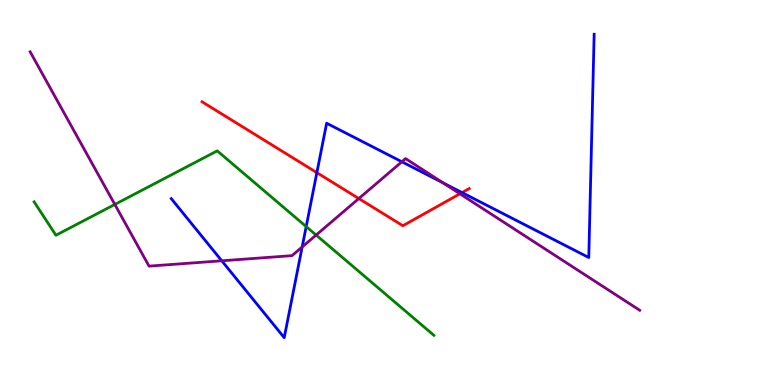[{'lines': ['blue', 'red'], 'intersections': [{'x': 4.09, 'y': 5.52}, {'x': 5.96, 'y': 5.0}]}, {'lines': ['green', 'red'], 'intersections': []}, {'lines': ['purple', 'red'], 'intersections': [{'x': 4.63, 'y': 4.84}, {'x': 5.93, 'y': 4.97}]}, {'lines': ['blue', 'green'], 'intersections': [{'x': 3.95, 'y': 4.11}]}, {'lines': ['blue', 'purple'], 'intersections': [{'x': 2.86, 'y': 3.23}, {'x': 3.9, 'y': 3.58}, {'x': 5.19, 'y': 5.8}, {'x': 5.72, 'y': 5.25}]}, {'lines': ['green', 'purple'], 'intersections': [{'x': 1.48, 'y': 4.69}, {'x': 4.08, 'y': 3.89}]}]